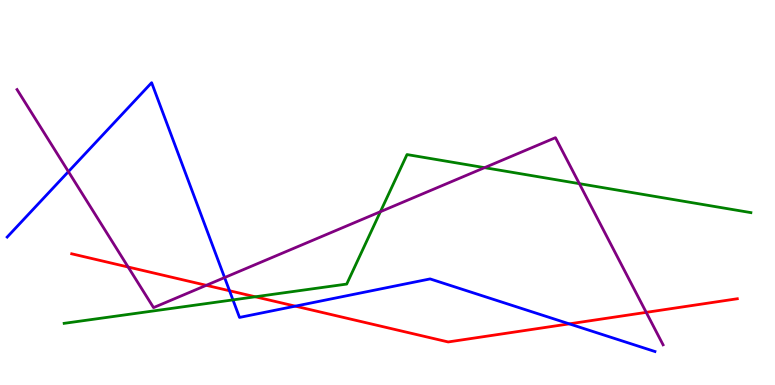[{'lines': ['blue', 'red'], 'intersections': [{'x': 2.96, 'y': 2.45}, {'x': 3.81, 'y': 2.05}, {'x': 7.35, 'y': 1.59}]}, {'lines': ['green', 'red'], 'intersections': [{'x': 3.29, 'y': 2.29}]}, {'lines': ['purple', 'red'], 'intersections': [{'x': 1.65, 'y': 3.06}, {'x': 2.66, 'y': 2.59}, {'x': 8.34, 'y': 1.89}]}, {'lines': ['blue', 'green'], 'intersections': [{'x': 3.01, 'y': 2.21}]}, {'lines': ['blue', 'purple'], 'intersections': [{'x': 0.883, 'y': 5.54}, {'x': 2.9, 'y': 2.79}]}, {'lines': ['green', 'purple'], 'intersections': [{'x': 4.91, 'y': 4.5}, {'x': 6.25, 'y': 5.65}, {'x': 7.48, 'y': 5.23}]}]